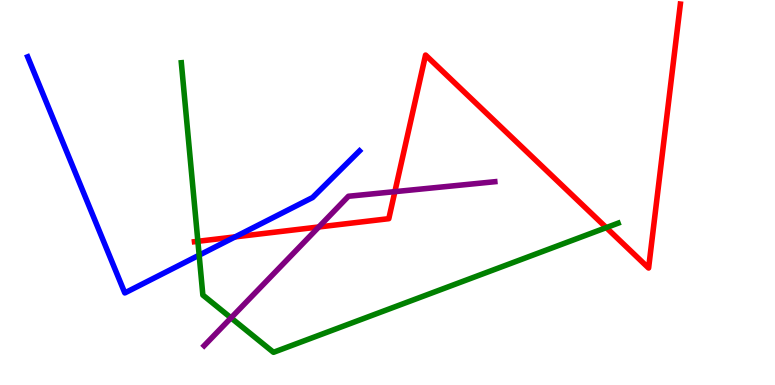[{'lines': ['blue', 'red'], 'intersections': [{'x': 3.03, 'y': 3.85}]}, {'lines': ['green', 'red'], 'intersections': [{'x': 2.55, 'y': 3.73}, {'x': 7.82, 'y': 4.09}]}, {'lines': ['purple', 'red'], 'intersections': [{'x': 4.11, 'y': 4.1}, {'x': 5.1, 'y': 5.02}]}, {'lines': ['blue', 'green'], 'intersections': [{'x': 2.57, 'y': 3.37}]}, {'lines': ['blue', 'purple'], 'intersections': []}, {'lines': ['green', 'purple'], 'intersections': [{'x': 2.98, 'y': 1.74}]}]